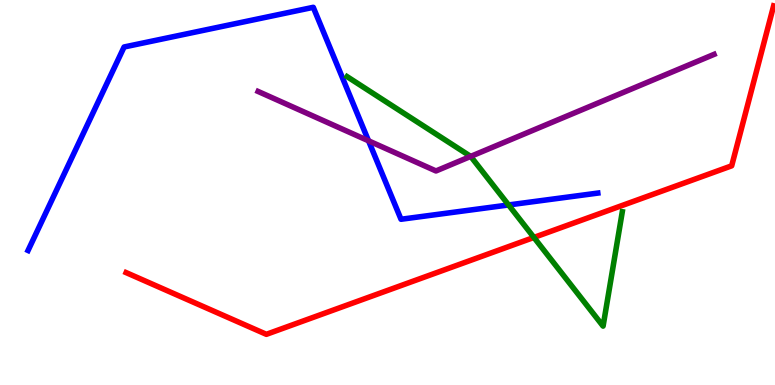[{'lines': ['blue', 'red'], 'intersections': []}, {'lines': ['green', 'red'], 'intersections': [{'x': 6.89, 'y': 3.83}]}, {'lines': ['purple', 'red'], 'intersections': []}, {'lines': ['blue', 'green'], 'intersections': [{'x': 6.56, 'y': 4.68}]}, {'lines': ['blue', 'purple'], 'intersections': [{'x': 4.76, 'y': 6.34}]}, {'lines': ['green', 'purple'], 'intersections': [{'x': 6.07, 'y': 5.94}]}]